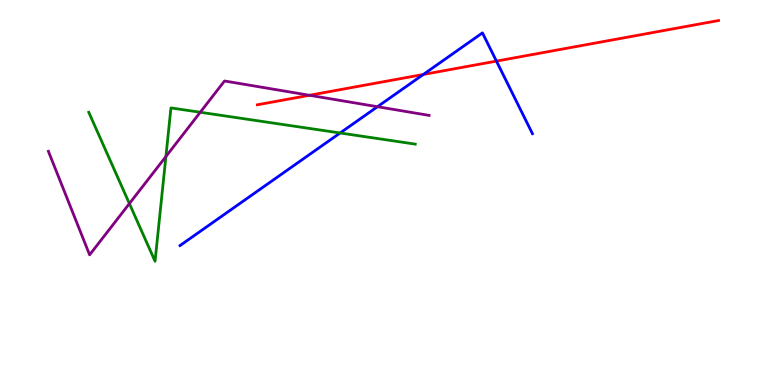[{'lines': ['blue', 'red'], 'intersections': [{'x': 5.46, 'y': 8.07}, {'x': 6.41, 'y': 8.41}]}, {'lines': ['green', 'red'], 'intersections': []}, {'lines': ['purple', 'red'], 'intersections': [{'x': 3.99, 'y': 7.53}]}, {'lines': ['blue', 'green'], 'intersections': [{'x': 4.39, 'y': 6.55}]}, {'lines': ['blue', 'purple'], 'intersections': [{'x': 4.87, 'y': 7.23}]}, {'lines': ['green', 'purple'], 'intersections': [{'x': 1.67, 'y': 4.71}, {'x': 2.14, 'y': 5.93}, {'x': 2.58, 'y': 7.08}]}]